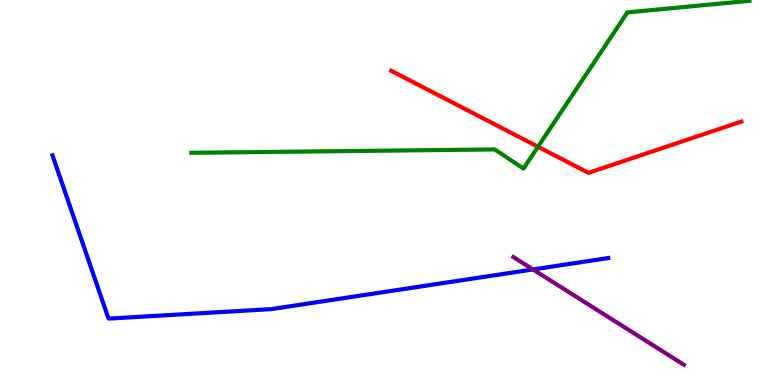[{'lines': ['blue', 'red'], 'intersections': []}, {'lines': ['green', 'red'], 'intersections': [{'x': 6.94, 'y': 6.19}]}, {'lines': ['purple', 'red'], 'intersections': []}, {'lines': ['blue', 'green'], 'intersections': []}, {'lines': ['blue', 'purple'], 'intersections': [{'x': 6.88, 'y': 3.0}]}, {'lines': ['green', 'purple'], 'intersections': []}]